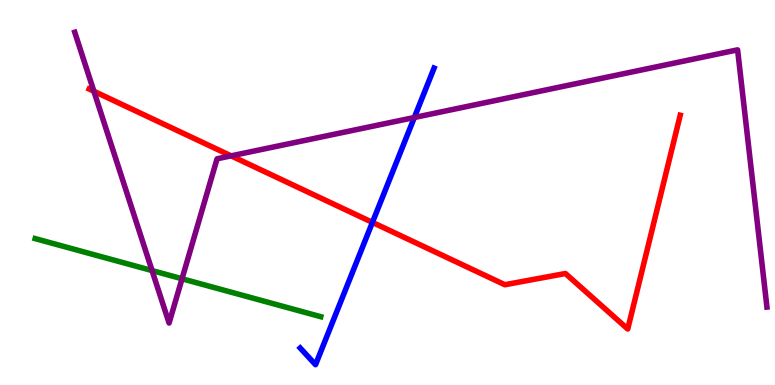[{'lines': ['blue', 'red'], 'intersections': [{'x': 4.81, 'y': 4.22}]}, {'lines': ['green', 'red'], 'intersections': []}, {'lines': ['purple', 'red'], 'intersections': [{'x': 1.21, 'y': 7.63}, {'x': 2.98, 'y': 5.95}]}, {'lines': ['blue', 'green'], 'intersections': []}, {'lines': ['blue', 'purple'], 'intersections': [{'x': 5.35, 'y': 6.95}]}, {'lines': ['green', 'purple'], 'intersections': [{'x': 1.96, 'y': 2.97}, {'x': 2.35, 'y': 2.76}]}]